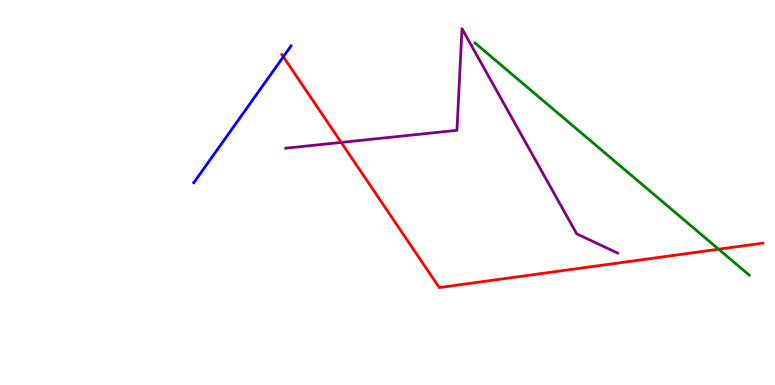[{'lines': ['blue', 'red'], 'intersections': [{'x': 3.66, 'y': 8.53}]}, {'lines': ['green', 'red'], 'intersections': [{'x': 9.27, 'y': 3.53}]}, {'lines': ['purple', 'red'], 'intersections': [{'x': 4.4, 'y': 6.3}]}, {'lines': ['blue', 'green'], 'intersections': []}, {'lines': ['blue', 'purple'], 'intersections': []}, {'lines': ['green', 'purple'], 'intersections': []}]